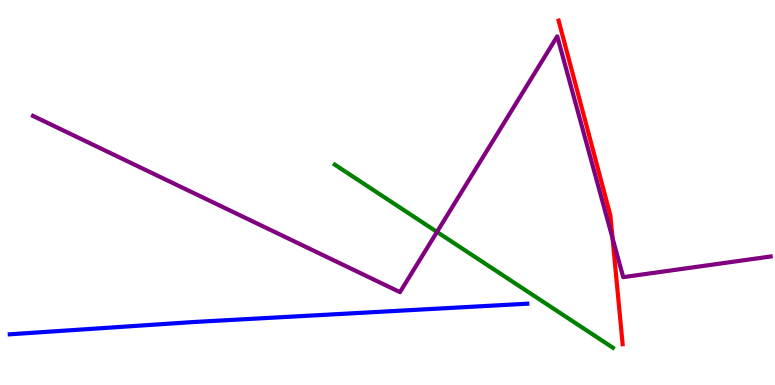[{'lines': ['blue', 'red'], 'intersections': []}, {'lines': ['green', 'red'], 'intersections': []}, {'lines': ['purple', 'red'], 'intersections': [{'x': 7.9, 'y': 3.81}]}, {'lines': ['blue', 'green'], 'intersections': []}, {'lines': ['blue', 'purple'], 'intersections': []}, {'lines': ['green', 'purple'], 'intersections': [{'x': 5.64, 'y': 3.98}]}]